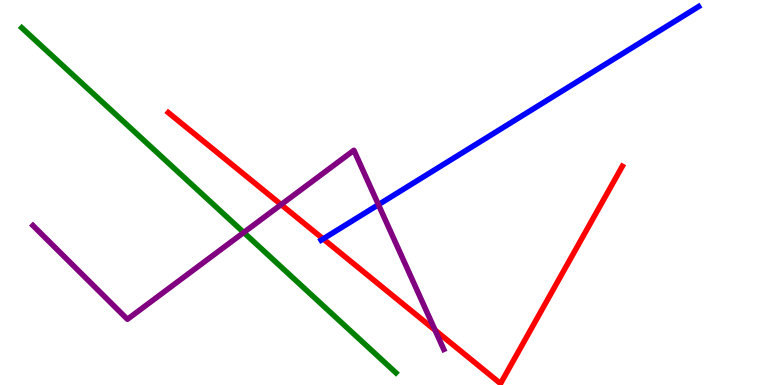[{'lines': ['blue', 'red'], 'intersections': [{'x': 4.17, 'y': 3.8}]}, {'lines': ['green', 'red'], 'intersections': []}, {'lines': ['purple', 'red'], 'intersections': [{'x': 3.63, 'y': 4.69}, {'x': 5.61, 'y': 1.42}]}, {'lines': ['blue', 'green'], 'intersections': []}, {'lines': ['blue', 'purple'], 'intersections': [{'x': 4.88, 'y': 4.68}]}, {'lines': ['green', 'purple'], 'intersections': [{'x': 3.15, 'y': 3.96}]}]